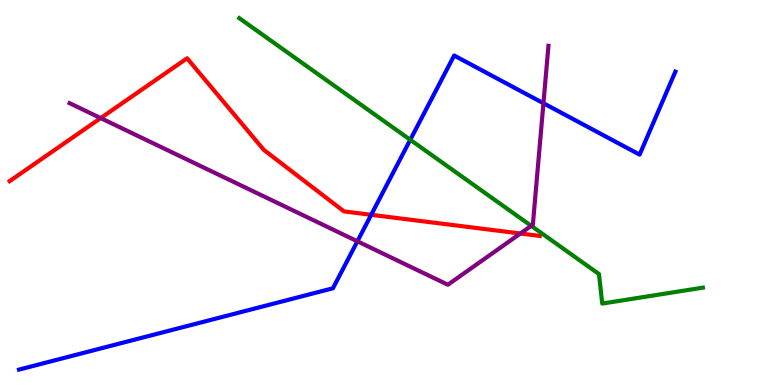[{'lines': ['blue', 'red'], 'intersections': [{'x': 4.79, 'y': 4.42}]}, {'lines': ['green', 'red'], 'intersections': []}, {'lines': ['purple', 'red'], 'intersections': [{'x': 1.3, 'y': 6.93}, {'x': 6.71, 'y': 3.93}]}, {'lines': ['blue', 'green'], 'intersections': [{'x': 5.29, 'y': 6.37}]}, {'lines': ['blue', 'purple'], 'intersections': [{'x': 4.61, 'y': 3.73}, {'x': 7.01, 'y': 7.32}]}, {'lines': ['green', 'purple'], 'intersections': [{'x': 6.85, 'y': 4.13}]}]